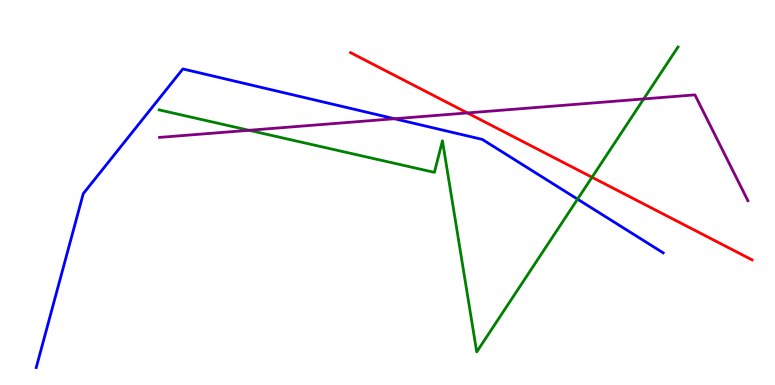[{'lines': ['blue', 'red'], 'intersections': []}, {'lines': ['green', 'red'], 'intersections': [{'x': 7.64, 'y': 5.4}]}, {'lines': ['purple', 'red'], 'intersections': [{'x': 6.03, 'y': 7.07}]}, {'lines': ['blue', 'green'], 'intersections': [{'x': 7.45, 'y': 4.83}]}, {'lines': ['blue', 'purple'], 'intersections': [{'x': 5.09, 'y': 6.92}]}, {'lines': ['green', 'purple'], 'intersections': [{'x': 3.21, 'y': 6.62}, {'x': 8.31, 'y': 7.43}]}]